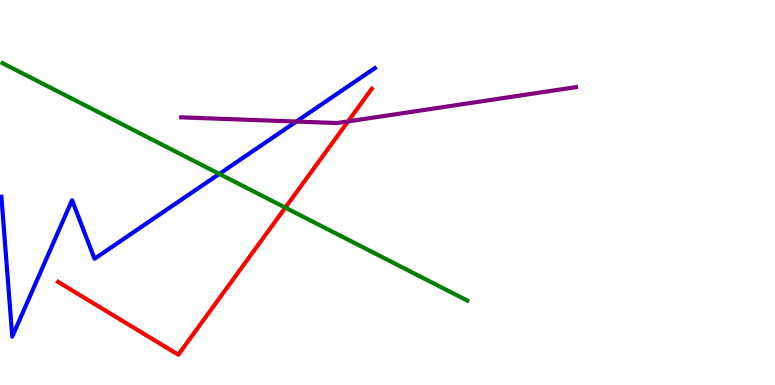[{'lines': ['blue', 'red'], 'intersections': []}, {'lines': ['green', 'red'], 'intersections': [{'x': 3.68, 'y': 4.61}]}, {'lines': ['purple', 'red'], 'intersections': [{'x': 4.49, 'y': 6.85}]}, {'lines': ['blue', 'green'], 'intersections': [{'x': 2.83, 'y': 5.48}]}, {'lines': ['blue', 'purple'], 'intersections': [{'x': 3.82, 'y': 6.84}]}, {'lines': ['green', 'purple'], 'intersections': []}]